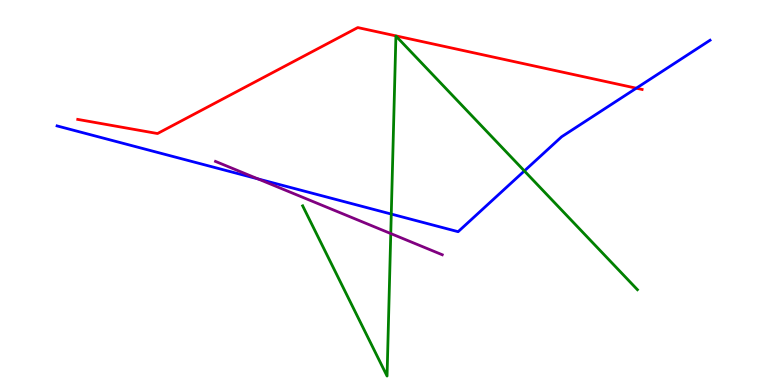[{'lines': ['blue', 'red'], 'intersections': [{'x': 8.21, 'y': 7.71}]}, {'lines': ['green', 'red'], 'intersections': []}, {'lines': ['purple', 'red'], 'intersections': []}, {'lines': ['blue', 'green'], 'intersections': [{'x': 5.05, 'y': 4.44}, {'x': 6.77, 'y': 5.56}]}, {'lines': ['blue', 'purple'], 'intersections': [{'x': 3.33, 'y': 5.35}]}, {'lines': ['green', 'purple'], 'intersections': [{'x': 5.04, 'y': 3.93}]}]